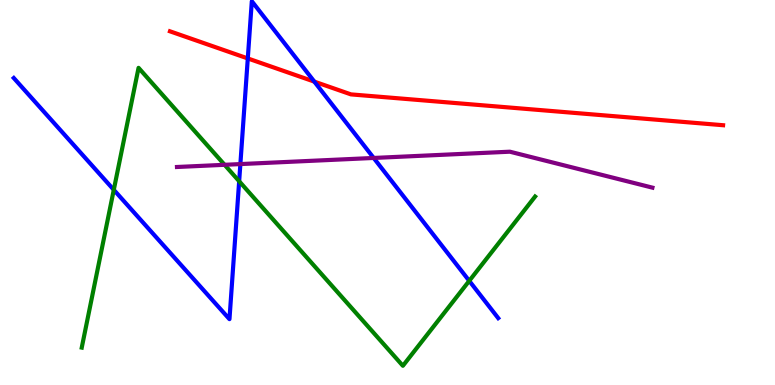[{'lines': ['blue', 'red'], 'intersections': [{'x': 3.2, 'y': 8.48}, {'x': 4.06, 'y': 7.88}]}, {'lines': ['green', 'red'], 'intersections': []}, {'lines': ['purple', 'red'], 'intersections': []}, {'lines': ['blue', 'green'], 'intersections': [{'x': 1.47, 'y': 5.07}, {'x': 3.09, 'y': 5.29}, {'x': 6.05, 'y': 2.71}]}, {'lines': ['blue', 'purple'], 'intersections': [{'x': 3.1, 'y': 5.74}, {'x': 4.82, 'y': 5.9}]}, {'lines': ['green', 'purple'], 'intersections': [{'x': 2.9, 'y': 5.72}]}]